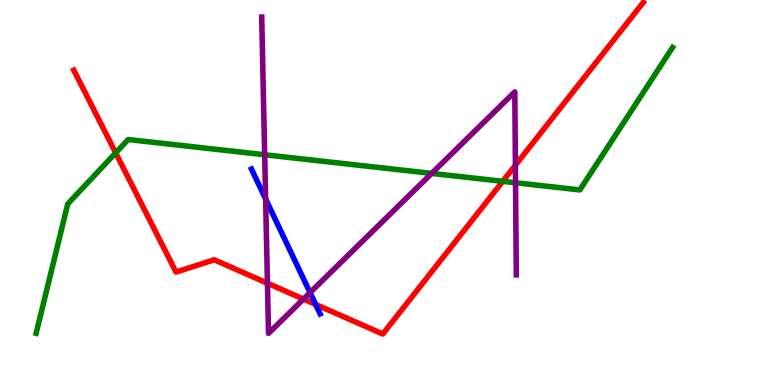[{'lines': ['blue', 'red'], 'intersections': [{'x': 4.07, 'y': 2.09}]}, {'lines': ['green', 'red'], 'intersections': [{'x': 1.49, 'y': 6.03}, {'x': 6.49, 'y': 5.29}]}, {'lines': ['purple', 'red'], 'intersections': [{'x': 3.45, 'y': 2.64}, {'x': 3.92, 'y': 2.23}, {'x': 6.65, 'y': 5.71}]}, {'lines': ['blue', 'green'], 'intersections': []}, {'lines': ['blue', 'purple'], 'intersections': [{'x': 3.43, 'y': 4.83}, {'x': 4.0, 'y': 2.4}]}, {'lines': ['green', 'purple'], 'intersections': [{'x': 3.42, 'y': 5.98}, {'x': 5.57, 'y': 5.5}, {'x': 6.65, 'y': 5.25}]}]